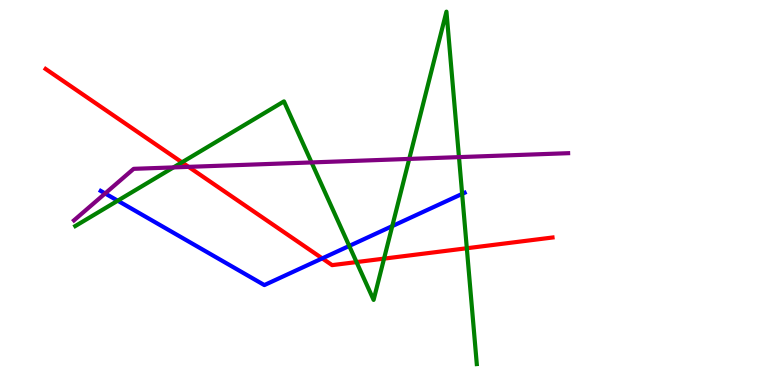[{'lines': ['blue', 'red'], 'intersections': [{'x': 4.16, 'y': 3.29}]}, {'lines': ['green', 'red'], 'intersections': [{'x': 2.35, 'y': 5.78}, {'x': 4.6, 'y': 3.19}, {'x': 4.96, 'y': 3.28}, {'x': 6.02, 'y': 3.55}]}, {'lines': ['purple', 'red'], 'intersections': [{'x': 2.43, 'y': 5.67}]}, {'lines': ['blue', 'green'], 'intersections': [{'x': 1.52, 'y': 4.79}, {'x': 4.51, 'y': 3.61}, {'x': 5.06, 'y': 4.13}, {'x': 5.96, 'y': 4.96}]}, {'lines': ['blue', 'purple'], 'intersections': [{'x': 1.36, 'y': 4.97}]}, {'lines': ['green', 'purple'], 'intersections': [{'x': 2.24, 'y': 5.65}, {'x': 4.02, 'y': 5.78}, {'x': 5.28, 'y': 5.87}, {'x': 5.92, 'y': 5.92}]}]